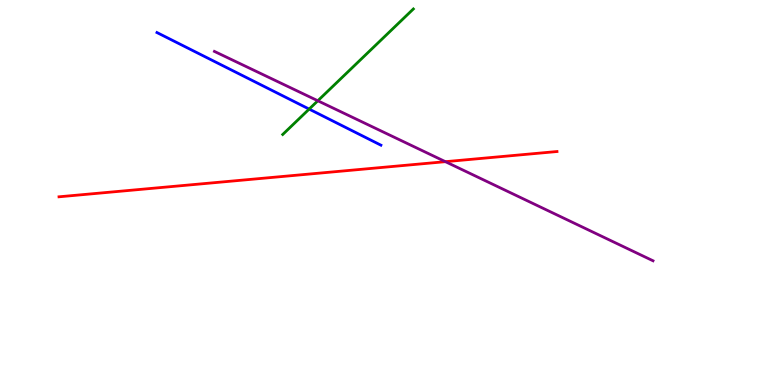[{'lines': ['blue', 'red'], 'intersections': []}, {'lines': ['green', 'red'], 'intersections': []}, {'lines': ['purple', 'red'], 'intersections': [{'x': 5.75, 'y': 5.8}]}, {'lines': ['blue', 'green'], 'intersections': [{'x': 3.99, 'y': 7.17}]}, {'lines': ['blue', 'purple'], 'intersections': []}, {'lines': ['green', 'purple'], 'intersections': [{'x': 4.1, 'y': 7.38}]}]